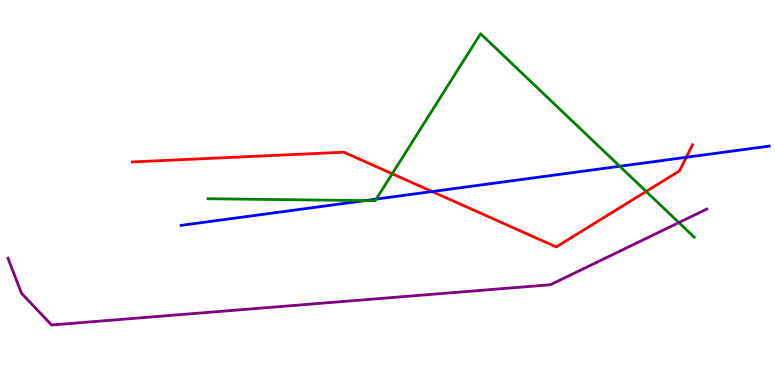[{'lines': ['blue', 'red'], 'intersections': [{'x': 5.58, 'y': 5.02}, {'x': 8.86, 'y': 5.91}]}, {'lines': ['green', 'red'], 'intersections': [{'x': 5.06, 'y': 5.49}, {'x': 8.34, 'y': 5.03}]}, {'lines': ['purple', 'red'], 'intersections': []}, {'lines': ['blue', 'green'], 'intersections': [{'x': 4.71, 'y': 4.79}, {'x': 4.85, 'y': 4.83}, {'x': 8.0, 'y': 5.68}]}, {'lines': ['blue', 'purple'], 'intersections': []}, {'lines': ['green', 'purple'], 'intersections': [{'x': 8.76, 'y': 4.22}]}]